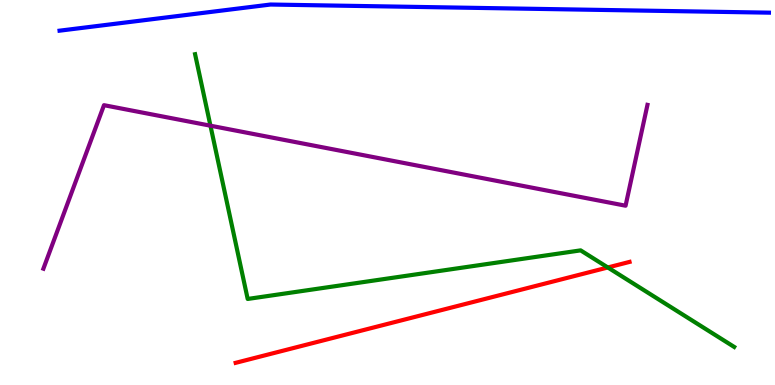[{'lines': ['blue', 'red'], 'intersections': []}, {'lines': ['green', 'red'], 'intersections': [{'x': 7.84, 'y': 3.05}]}, {'lines': ['purple', 'red'], 'intersections': []}, {'lines': ['blue', 'green'], 'intersections': []}, {'lines': ['blue', 'purple'], 'intersections': []}, {'lines': ['green', 'purple'], 'intersections': [{'x': 2.72, 'y': 6.74}]}]